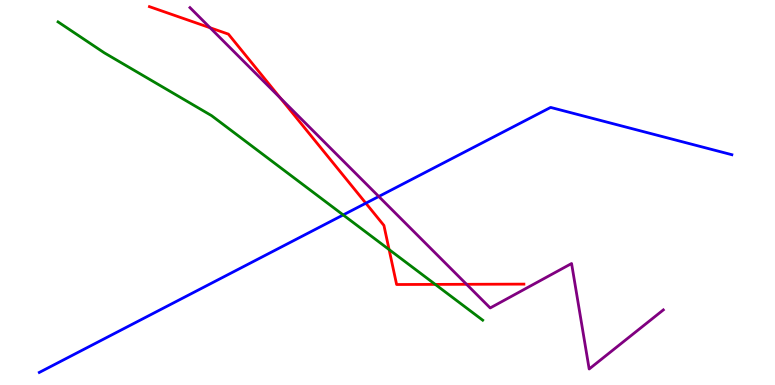[{'lines': ['blue', 'red'], 'intersections': [{'x': 4.72, 'y': 4.72}]}, {'lines': ['green', 'red'], 'intersections': [{'x': 5.02, 'y': 3.52}, {'x': 5.62, 'y': 2.61}]}, {'lines': ['purple', 'red'], 'intersections': [{'x': 2.71, 'y': 9.28}, {'x': 3.62, 'y': 7.45}, {'x': 6.02, 'y': 2.62}]}, {'lines': ['blue', 'green'], 'intersections': [{'x': 4.43, 'y': 4.42}]}, {'lines': ['blue', 'purple'], 'intersections': [{'x': 4.89, 'y': 4.9}]}, {'lines': ['green', 'purple'], 'intersections': []}]